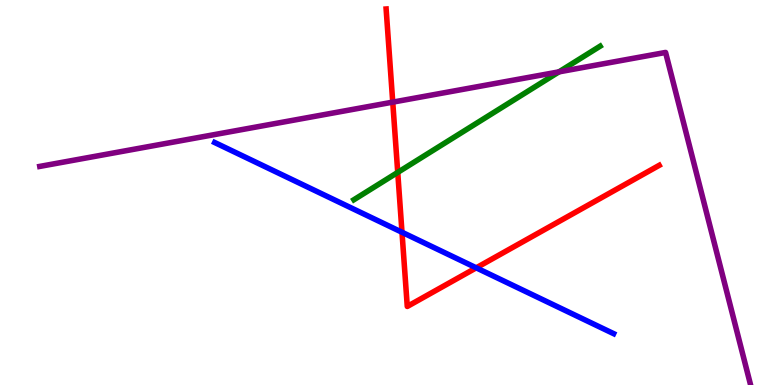[{'lines': ['blue', 'red'], 'intersections': [{'x': 5.19, 'y': 3.97}, {'x': 6.15, 'y': 3.04}]}, {'lines': ['green', 'red'], 'intersections': [{'x': 5.13, 'y': 5.52}]}, {'lines': ['purple', 'red'], 'intersections': [{'x': 5.07, 'y': 7.35}]}, {'lines': ['blue', 'green'], 'intersections': []}, {'lines': ['blue', 'purple'], 'intersections': []}, {'lines': ['green', 'purple'], 'intersections': [{'x': 7.21, 'y': 8.13}]}]